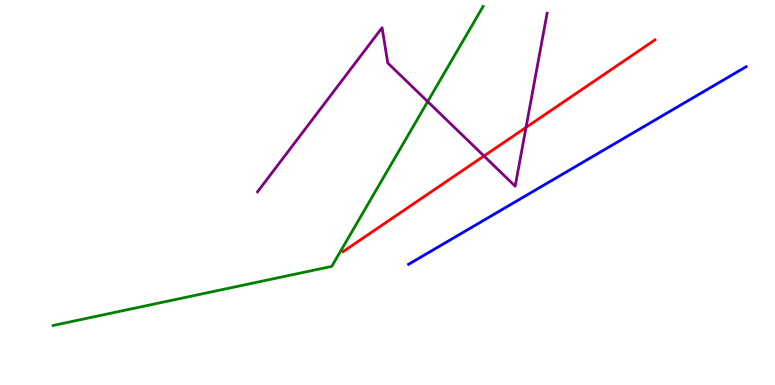[{'lines': ['blue', 'red'], 'intersections': []}, {'lines': ['green', 'red'], 'intersections': []}, {'lines': ['purple', 'red'], 'intersections': [{'x': 6.24, 'y': 5.95}, {'x': 6.79, 'y': 6.69}]}, {'lines': ['blue', 'green'], 'intersections': []}, {'lines': ['blue', 'purple'], 'intersections': []}, {'lines': ['green', 'purple'], 'intersections': [{'x': 5.52, 'y': 7.36}]}]